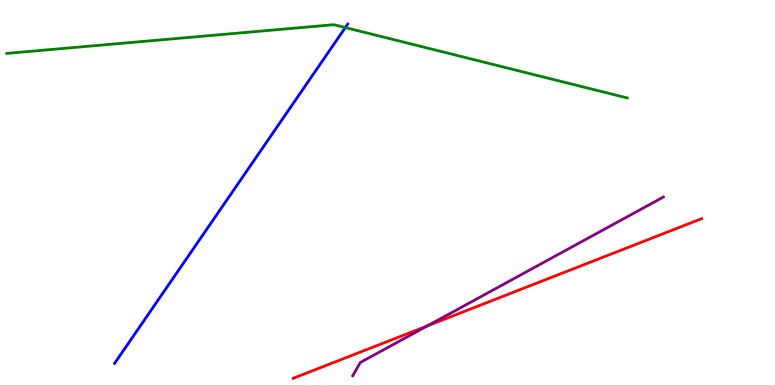[{'lines': ['blue', 'red'], 'intersections': []}, {'lines': ['green', 'red'], 'intersections': []}, {'lines': ['purple', 'red'], 'intersections': [{'x': 5.51, 'y': 1.54}]}, {'lines': ['blue', 'green'], 'intersections': [{'x': 4.46, 'y': 9.28}]}, {'lines': ['blue', 'purple'], 'intersections': []}, {'lines': ['green', 'purple'], 'intersections': []}]